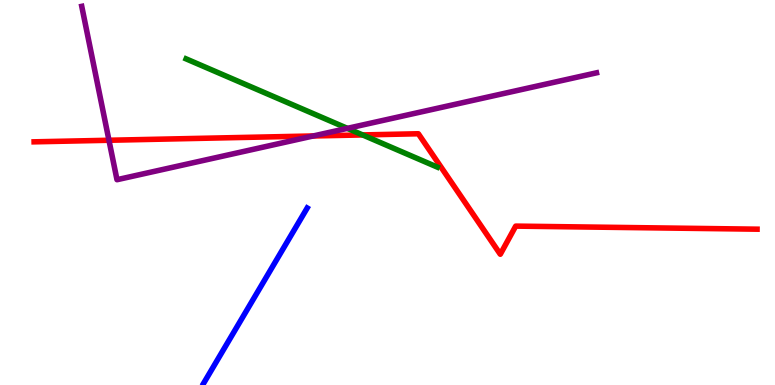[{'lines': ['blue', 'red'], 'intersections': []}, {'lines': ['green', 'red'], 'intersections': [{'x': 4.68, 'y': 6.5}]}, {'lines': ['purple', 'red'], 'intersections': [{'x': 1.41, 'y': 6.36}, {'x': 4.04, 'y': 6.47}]}, {'lines': ['blue', 'green'], 'intersections': []}, {'lines': ['blue', 'purple'], 'intersections': []}, {'lines': ['green', 'purple'], 'intersections': [{'x': 4.48, 'y': 6.67}]}]